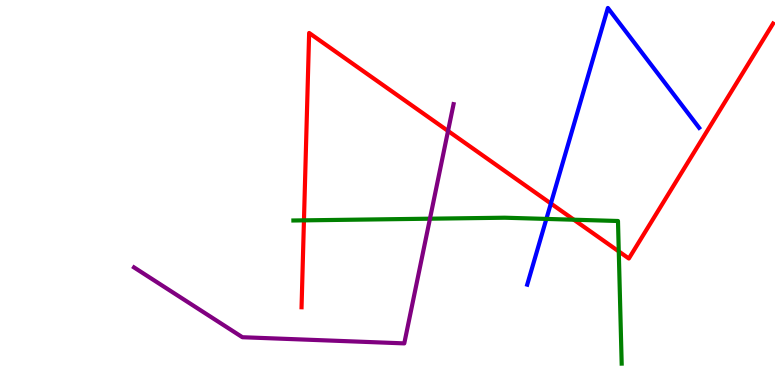[{'lines': ['blue', 'red'], 'intersections': [{'x': 7.11, 'y': 4.71}]}, {'lines': ['green', 'red'], 'intersections': [{'x': 3.92, 'y': 4.28}, {'x': 7.4, 'y': 4.29}, {'x': 7.98, 'y': 3.47}]}, {'lines': ['purple', 'red'], 'intersections': [{'x': 5.78, 'y': 6.6}]}, {'lines': ['blue', 'green'], 'intersections': [{'x': 7.05, 'y': 4.31}]}, {'lines': ['blue', 'purple'], 'intersections': []}, {'lines': ['green', 'purple'], 'intersections': [{'x': 5.55, 'y': 4.32}]}]